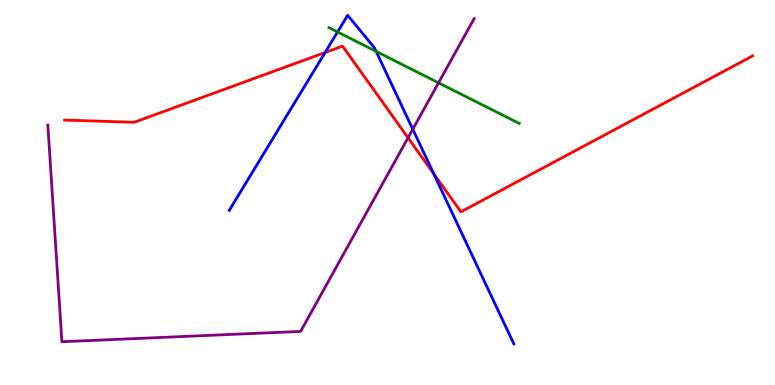[{'lines': ['blue', 'red'], 'intersections': [{'x': 4.19, 'y': 8.64}, {'x': 5.6, 'y': 5.49}]}, {'lines': ['green', 'red'], 'intersections': []}, {'lines': ['purple', 'red'], 'intersections': [{'x': 5.26, 'y': 6.42}]}, {'lines': ['blue', 'green'], 'intersections': [{'x': 4.36, 'y': 9.17}, {'x': 4.85, 'y': 8.67}]}, {'lines': ['blue', 'purple'], 'intersections': [{'x': 5.33, 'y': 6.64}]}, {'lines': ['green', 'purple'], 'intersections': [{'x': 5.66, 'y': 7.85}]}]